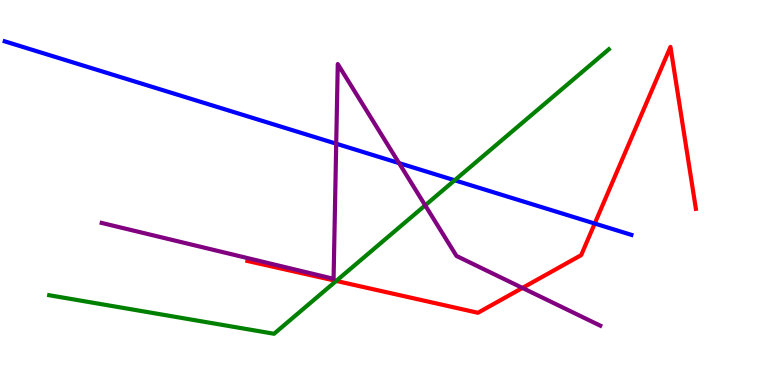[{'lines': ['blue', 'red'], 'intersections': [{'x': 7.67, 'y': 4.19}]}, {'lines': ['green', 'red'], 'intersections': [{'x': 4.34, 'y': 2.7}]}, {'lines': ['purple', 'red'], 'intersections': [{'x': 6.74, 'y': 2.52}]}, {'lines': ['blue', 'green'], 'intersections': [{'x': 5.87, 'y': 5.32}]}, {'lines': ['blue', 'purple'], 'intersections': [{'x': 4.34, 'y': 6.27}, {'x': 5.15, 'y': 5.76}]}, {'lines': ['green', 'purple'], 'intersections': [{'x': 5.49, 'y': 4.67}]}]